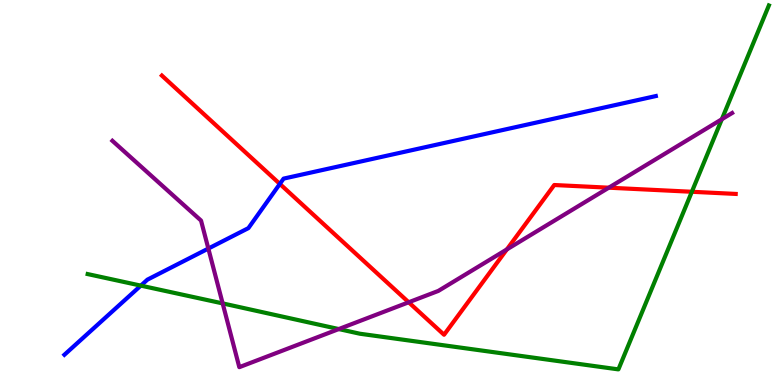[{'lines': ['blue', 'red'], 'intersections': [{'x': 3.61, 'y': 5.22}]}, {'lines': ['green', 'red'], 'intersections': [{'x': 8.93, 'y': 5.02}]}, {'lines': ['purple', 'red'], 'intersections': [{'x': 5.27, 'y': 2.15}, {'x': 6.54, 'y': 3.52}, {'x': 7.86, 'y': 5.12}]}, {'lines': ['blue', 'green'], 'intersections': [{'x': 1.82, 'y': 2.58}]}, {'lines': ['blue', 'purple'], 'intersections': [{'x': 2.69, 'y': 3.54}]}, {'lines': ['green', 'purple'], 'intersections': [{'x': 2.87, 'y': 2.12}, {'x': 4.37, 'y': 1.45}, {'x': 9.31, 'y': 6.9}]}]